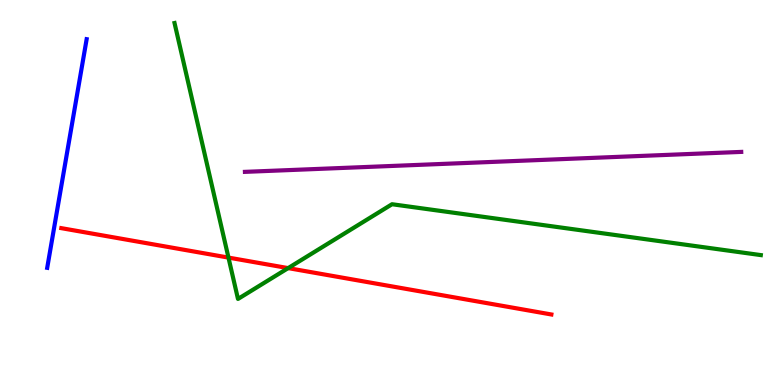[{'lines': ['blue', 'red'], 'intersections': []}, {'lines': ['green', 'red'], 'intersections': [{'x': 2.95, 'y': 3.31}, {'x': 3.72, 'y': 3.04}]}, {'lines': ['purple', 'red'], 'intersections': []}, {'lines': ['blue', 'green'], 'intersections': []}, {'lines': ['blue', 'purple'], 'intersections': []}, {'lines': ['green', 'purple'], 'intersections': []}]